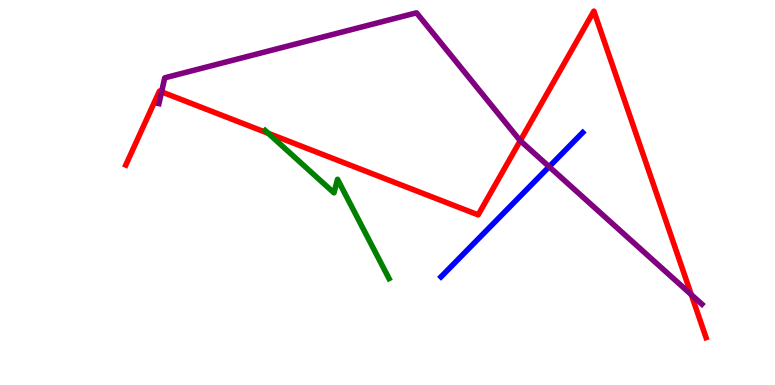[{'lines': ['blue', 'red'], 'intersections': []}, {'lines': ['green', 'red'], 'intersections': [{'x': 3.46, 'y': 6.54}]}, {'lines': ['purple', 'red'], 'intersections': [{'x': 2.08, 'y': 7.61}, {'x': 6.71, 'y': 6.35}, {'x': 8.92, 'y': 2.35}]}, {'lines': ['blue', 'green'], 'intersections': []}, {'lines': ['blue', 'purple'], 'intersections': [{'x': 7.09, 'y': 5.67}]}, {'lines': ['green', 'purple'], 'intersections': []}]